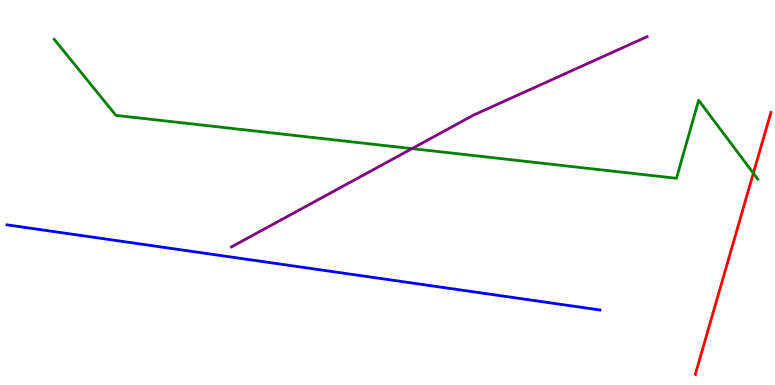[{'lines': ['blue', 'red'], 'intersections': []}, {'lines': ['green', 'red'], 'intersections': [{'x': 9.72, 'y': 5.5}]}, {'lines': ['purple', 'red'], 'intersections': []}, {'lines': ['blue', 'green'], 'intersections': []}, {'lines': ['blue', 'purple'], 'intersections': []}, {'lines': ['green', 'purple'], 'intersections': [{'x': 5.32, 'y': 6.14}]}]